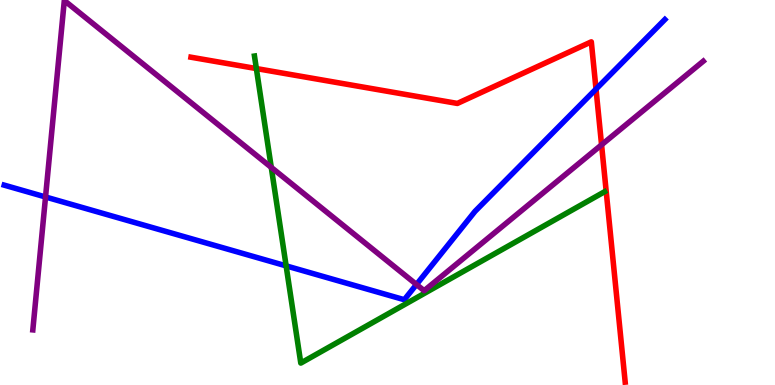[{'lines': ['blue', 'red'], 'intersections': [{'x': 7.69, 'y': 7.69}]}, {'lines': ['green', 'red'], 'intersections': [{'x': 3.31, 'y': 8.22}]}, {'lines': ['purple', 'red'], 'intersections': [{'x': 7.76, 'y': 6.24}]}, {'lines': ['blue', 'green'], 'intersections': [{'x': 3.69, 'y': 3.09}]}, {'lines': ['blue', 'purple'], 'intersections': [{'x': 0.588, 'y': 4.88}, {'x': 5.37, 'y': 2.61}]}, {'lines': ['green', 'purple'], 'intersections': [{'x': 3.5, 'y': 5.65}]}]